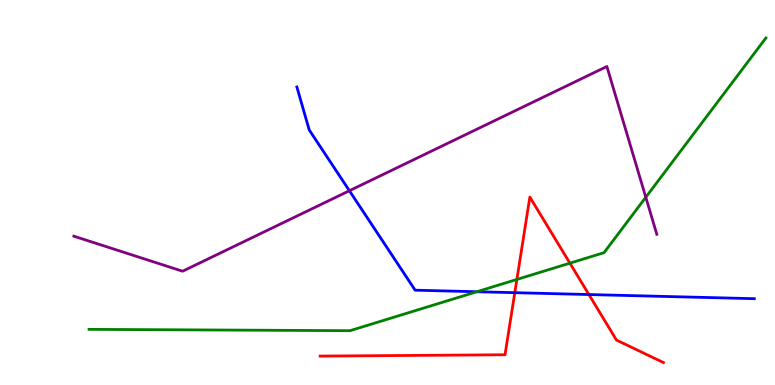[{'lines': ['blue', 'red'], 'intersections': [{'x': 6.64, 'y': 2.4}, {'x': 7.6, 'y': 2.35}]}, {'lines': ['green', 'red'], 'intersections': [{'x': 6.67, 'y': 2.74}, {'x': 7.35, 'y': 3.16}]}, {'lines': ['purple', 'red'], 'intersections': []}, {'lines': ['blue', 'green'], 'intersections': [{'x': 6.15, 'y': 2.42}]}, {'lines': ['blue', 'purple'], 'intersections': [{'x': 4.51, 'y': 5.05}]}, {'lines': ['green', 'purple'], 'intersections': [{'x': 8.33, 'y': 4.88}]}]